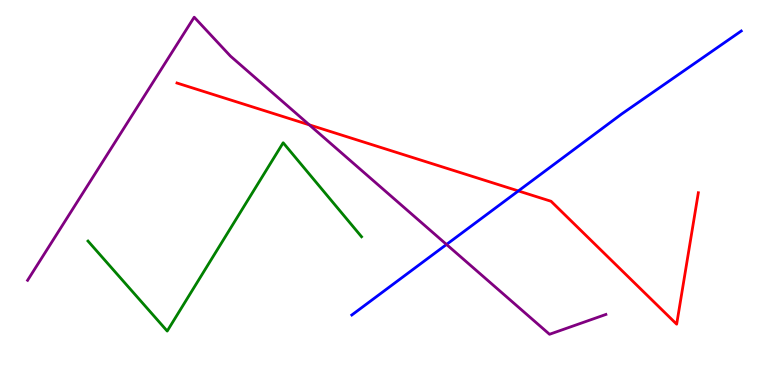[{'lines': ['blue', 'red'], 'intersections': [{'x': 6.69, 'y': 5.04}]}, {'lines': ['green', 'red'], 'intersections': []}, {'lines': ['purple', 'red'], 'intersections': [{'x': 3.99, 'y': 6.76}]}, {'lines': ['blue', 'green'], 'intersections': []}, {'lines': ['blue', 'purple'], 'intersections': [{'x': 5.76, 'y': 3.65}]}, {'lines': ['green', 'purple'], 'intersections': []}]